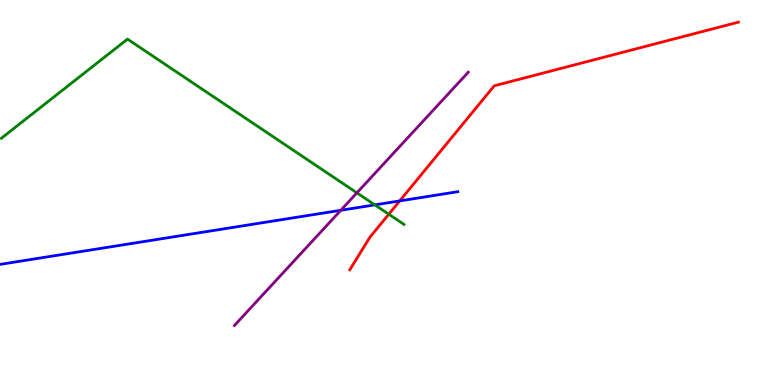[{'lines': ['blue', 'red'], 'intersections': [{'x': 5.16, 'y': 4.78}]}, {'lines': ['green', 'red'], 'intersections': [{'x': 5.02, 'y': 4.44}]}, {'lines': ['purple', 'red'], 'intersections': []}, {'lines': ['blue', 'green'], 'intersections': [{'x': 4.84, 'y': 4.68}]}, {'lines': ['blue', 'purple'], 'intersections': [{'x': 4.4, 'y': 4.54}]}, {'lines': ['green', 'purple'], 'intersections': [{'x': 4.61, 'y': 4.99}]}]